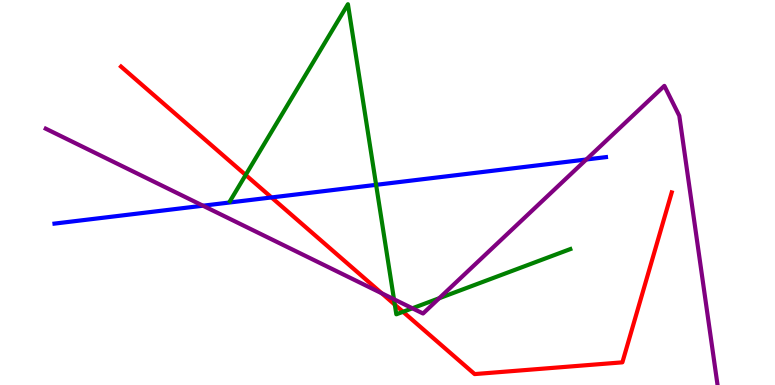[{'lines': ['blue', 'red'], 'intersections': [{'x': 3.5, 'y': 4.87}]}, {'lines': ['green', 'red'], 'intersections': [{'x': 3.17, 'y': 5.46}, {'x': 5.09, 'y': 2.09}, {'x': 5.2, 'y': 1.9}]}, {'lines': ['purple', 'red'], 'intersections': [{'x': 4.93, 'y': 2.38}]}, {'lines': ['blue', 'green'], 'intersections': [{'x': 4.85, 'y': 5.2}]}, {'lines': ['blue', 'purple'], 'intersections': [{'x': 2.62, 'y': 4.66}, {'x': 7.57, 'y': 5.86}]}, {'lines': ['green', 'purple'], 'intersections': [{'x': 5.08, 'y': 2.23}, {'x': 5.32, 'y': 1.99}, {'x': 5.67, 'y': 2.25}]}]